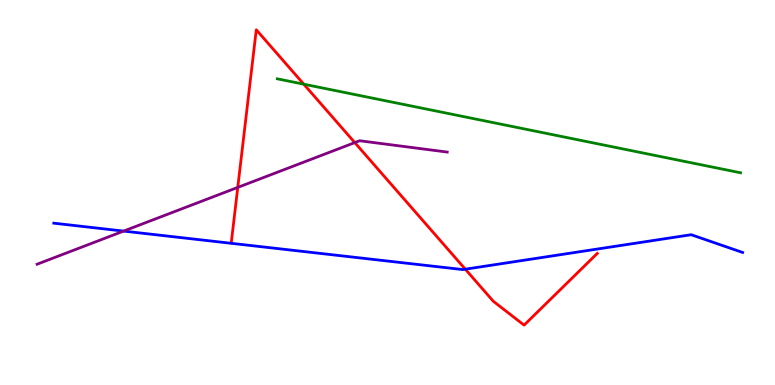[{'lines': ['blue', 'red'], 'intersections': [{'x': 6.0, 'y': 3.01}]}, {'lines': ['green', 'red'], 'intersections': [{'x': 3.92, 'y': 7.81}]}, {'lines': ['purple', 'red'], 'intersections': [{'x': 3.07, 'y': 5.13}, {'x': 4.58, 'y': 6.3}]}, {'lines': ['blue', 'green'], 'intersections': []}, {'lines': ['blue', 'purple'], 'intersections': [{'x': 1.59, 'y': 4.0}]}, {'lines': ['green', 'purple'], 'intersections': []}]